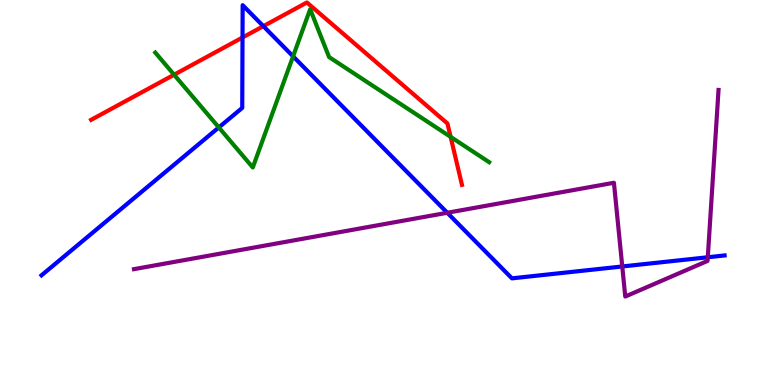[{'lines': ['blue', 'red'], 'intersections': [{'x': 3.13, 'y': 9.03}, {'x': 3.4, 'y': 9.32}]}, {'lines': ['green', 'red'], 'intersections': [{'x': 2.25, 'y': 8.06}, {'x': 5.81, 'y': 6.44}]}, {'lines': ['purple', 'red'], 'intersections': []}, {'lines': ['blue', 'green'], 'intersections': [{'x': 2.82, 'y': 6.69}, {'x': 3.78, 'y': 8.54}]}, {'lines': ['blue', 'purple'], 'intersections': [{'x': 5.77, 'y': 4.47}, {'x': 8.03, 'y': 3.08}, {'x': 9.13, 'y': 3.32}]}, {'lines': ['green', 'purple'], 'intersections': []}]